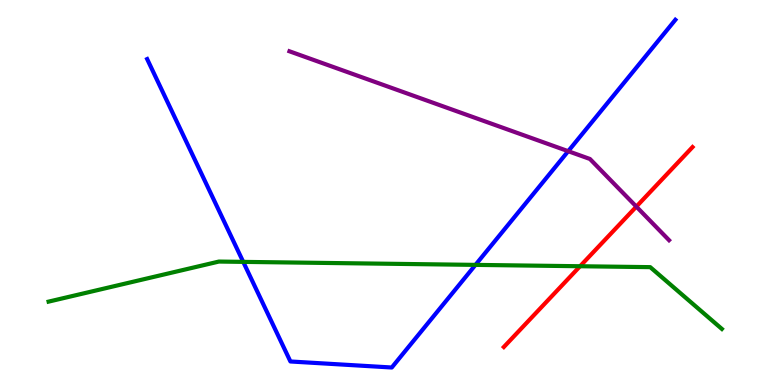[{'lines': ['blue', 'red'], 'intersections': []}, {'lines': ['green', 'red'], 'intersections': [{'x': 7.48, 'y': 3.08}]}, {'lines': ['purple', 'red'], 'intersections': [{'x': 8.21, 'y': 4.63}]}, {'lines': ['blue', 'green'], 'intersections': [{'x': 3.14, 'y': 3.2}, {'x': 6.14, 'y': 3.12}]}, {'lines': ['blue', 'purple'], 'intersections': [{'x': 7.33, 'y': 6.07}]}, {'lines': ['green', 'purple'], 'intersections': []}]